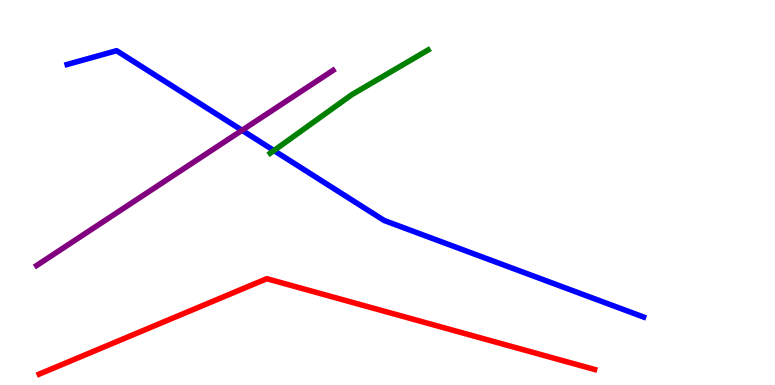[{'lines': ['blue', 'red'], 'intersections': []}, {'lines': ['green', 'red'], 'intersections': []}, {'lines': ['purple', 'red'], 'intersections': []}, {'lines': ['blue', 'green'], 'intersections': [{'x': 3.53, 'y': 6.09}]}, {'lines': ['blue', 'purple'], 'intersections': [{'x': 3.12, 'y': 6.62}]}, {'lines': ['green', 'purple'], 'intersections': []}]